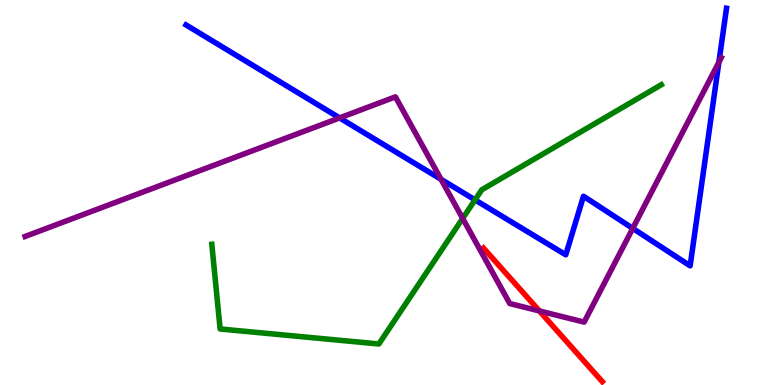[{'lines': ['blue', 'red'], 'intersections': []}, {'lines': ['green', 'red'], 'intersections': []}, {'lines': ['purple', 'red'], 'intersections': [{'x': 6.96, 'y': 1.92}]}, {'lines': ['blue', 'green'], 'intersections': [{'x': 6.13, 'y': 4.81}]}, {'lines': ['blue', 'purple'], 'intersections': [{'x': 4.38, 'y': 6.94}, {'x': 5.69, 'y': 5.34}, {'x': 8.16, 'y': 4.07}, {'x': 9.28, 'y': 8.38}]}, {'lines': ['green', 'purple'], 'intersections': [{'x': 5.97, 'y': 4.33}]}]